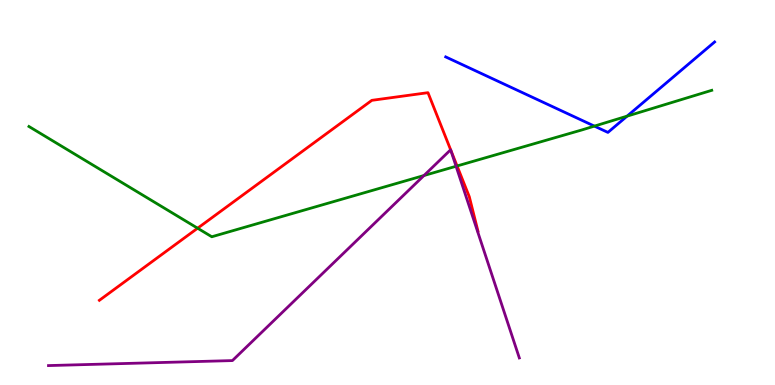[{'lines': ['blue', 'red'], 'intersections': []}, {'lines': ['green', 'red'], 'intersections': [{'x': 2.55, 'y': 4.07}, {'x': 5.9, 'y': 5.69}]}, {'lines': ['purple', 'red'], 'intersections': []}, {'lines': ['blue', 'green'], 'intersections': [{'x': 7.67, 'y': 6.72}, {'x': 8.09, 'y': 6.98}]}, {'lines': ['blue', 'purple'], 'intersections': []}, {'lines': ['green', 'purple'], 'intersections': [{'x': 5.47, 'y': 5.44}, {'x': 5.88, 'y': 5.68}]}]